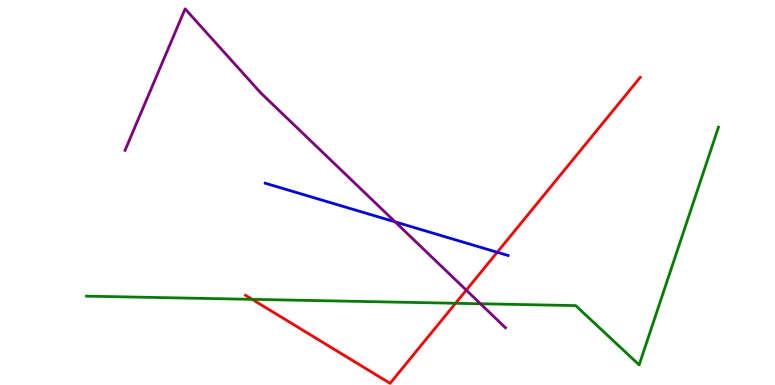[{'lines': ['blue', 'red'], 'intersections': [{'x': 6.42, 'y': 3.45}]}, {'lines': ['green', 'red'], 'intersections': [{'x': 3.25, 'y': 2.22}, {'x': 5.88, 'y': 2.12}]}, {'lines': ['purple', 'red'], 'intersections': [{'x': 6.02, 'y': 2.46}]}, {'lines': ['blue', 'green'], 'intersections': []}, {'lines': ['blue', 'purple'], 'intersections': [{'x': 5.1, 'y': 4.24}]}, {'lines': ['green', 'purple'], 'intersections': [{'x': 6.2, 'y': 2.11}]}]